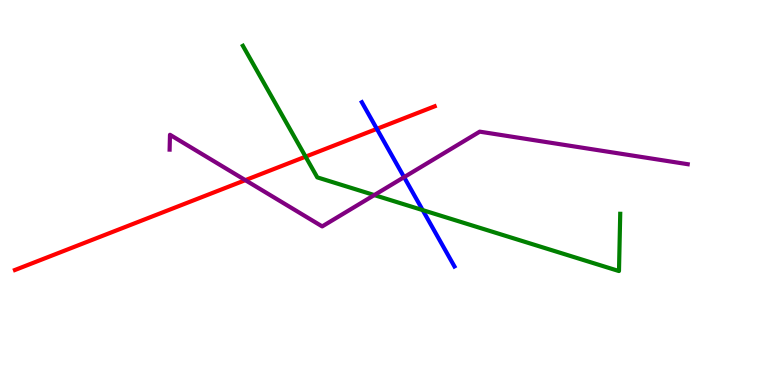[{'lines': ['blue', 'red'], 'intersections': [{'x': 4.86, 'y': 6.65}]}, {'lines': ['green', 'red'], 'intersections': [{'x': 3.94, 'y': 5.93}]}, {'lines': ['purple', 'red'], 'intersections': [{'x': 3.17, 'y': 5.32}]}, {'lines': ['blue', 'green'], 'intersections': [{'x': 5.45, 'y': 4.54}]}, {'lines': ['blue', 'purple'], 'intersections': [{'x': 5.21, 'y': 5.4}]}, {'lines': ['green', 'purple'], 'intersections': [{'x': 4.83, 'y': 4.93}]}]